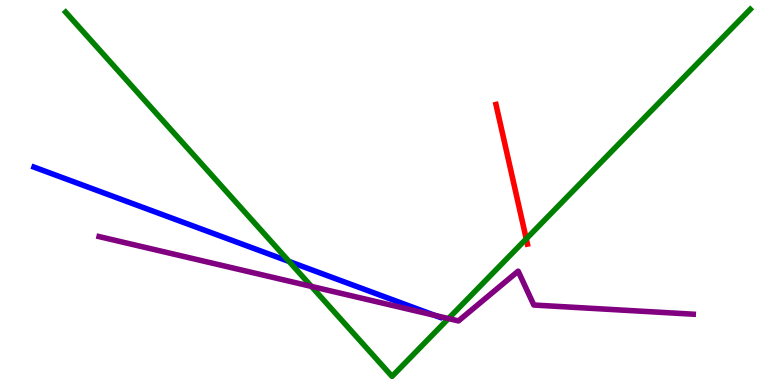[{'lines': ['blue', 'red'], 'intersections': []}, {'lines': ['green', 'red'], 'intersections': [{'x': 6.79, 'y': 3.8}]}, {'lines': ['purple', 'red'], 'intersections': []}, {'lines': ['blue', 'green'], 'intersections': [{'x': 3.73, 'y': 3.21}]}, {'lines': ['blue', 'purple'], 'intersections': [{'x': 5.61, 'y': 1.81}]}, {'lines': ['green', 'purple'], 'intersections': [{'x': 4.02, 'y': 2.56}, {'x': 5.79, 'y': 1.73}]}]